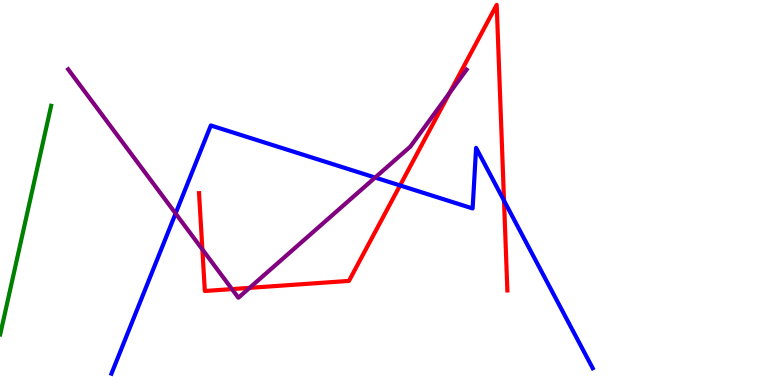[{'lines': ['blue', 'red'], 'intersections': [{'x': 5.16, 'y': 5.18}, {'x': 6.5, 'y': 4.79}]}, {'lines': ['green', 'red'], 'intersections': []}, {'lines': ['purple', 'red'], 'intersections': [{'x': 2.61, 'y': 3.52}, {'x': 2.99, 'y': 2.49}, {'x': 3.22, 'y': 2.52}, {'x': 5.8, 'y': 7.58}]}, {'lines': ['blue', 'green'], 'intersections': []}, {'lines': ['blue', 'purple'], 'intersections': [{'x': 2.27, 'y': 4.46}, {'x': 4.84, 'y': 5.39}]}, {'lines': ['green', 'purple'], 'intersections': []}]